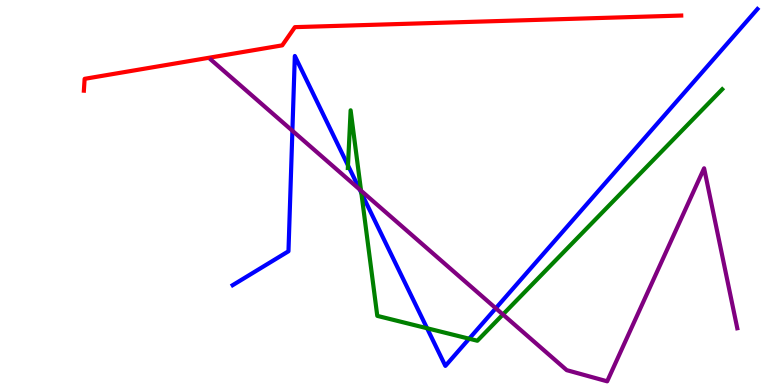[{'lines': ['blue', 'red'], 'intersections': []}, {'lines': ['green', 'red'], 'intersections': []}, {'lines': ['purple', 'red'], 'intersections': []}, {'lines': ['blue', 'green'], 'intersections': [{'x': 4.49, 'y': 5.7}, {'x': 4.66, 'y': 4.99}, {'x': 5.51, 'y': 1.47}, {'x': 6.05, 'y': 1.2}]}, {'lines': ['blue', 'purple'], 'intersections': [{'x': 3.77, 'y': 6.6}, {'x': 4.64, 'y': 5.08}, {'x': 6.4, 'y': 1.99}]}, {'lines': ['green', 'purple'], 'intersections': [{'x': 4.66, 'y': 5.05}, {'x': 6.49, 'y': 1.83}]}]